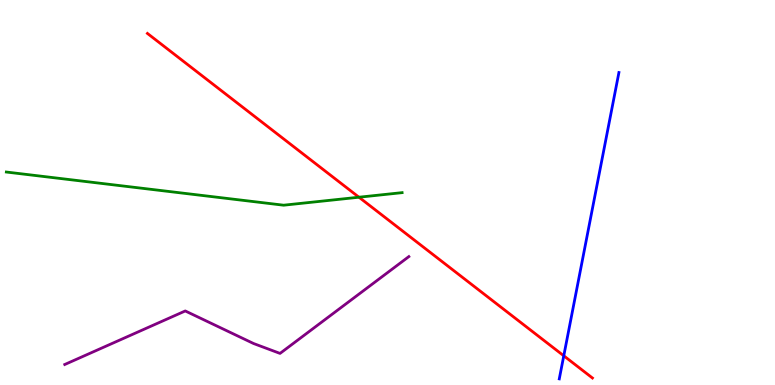[{'lines': ['blue', 'red'], 'intersections': [{'x': 7.27, 'y': 0.758}]}, {'lines': ['green', 'red'], 'intersections': [{'x': 4.63, 'y': 4.88}]}, {'lines': ['purple', 'red'], 'intersections': []}, {'lines': ['blue', 'green'], 'intersections': []}, {'lines': ['blue', 'purple'], 'intersections': []}, {'lines': ['green', 'purple'], 'intersections': []}]